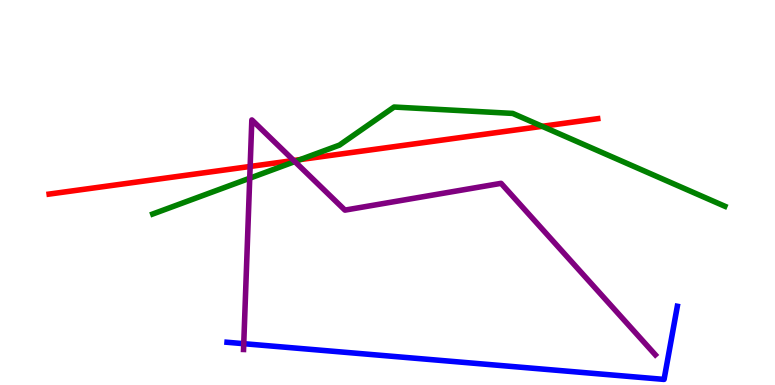[{'lines': ['blue', 'red'], 'intersections': []}, {'lines': ['green', 'red'], 'intersections': [{'x': 3.87, 'y': 5.86}, {'x': 7.0, 'y': 6.72}]}, {'lines': ['purple', 'red'], 'intersections': [{'x': 3.23, 'y': 5.68}, {'x': 3.79, 'y': 5.83}]}, {'lines': ['blue', 'green'], 'intersections': []}, {'lines': ['blue', 'purple'], 'intersections': [{'x': 3.15, 'y': 1.07}]}, {'lines': ['green', 'purple'], 'intersections': [{'x': 3.22, 'y': 5.37}, {'x': 3.8, 'y': 5.8}]}]